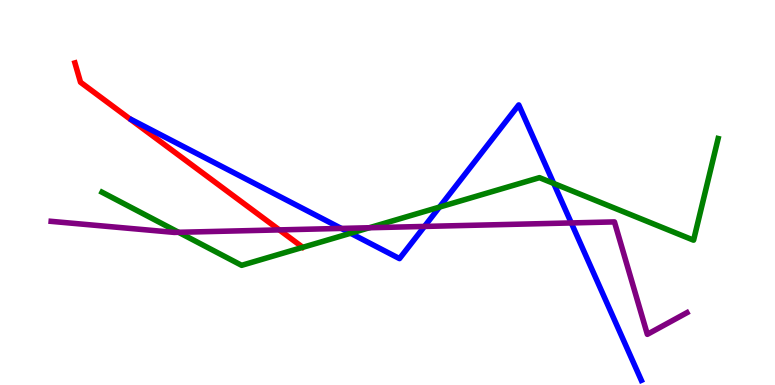[{'lines': ['blue', 'red'], 'intersections': []}, {'lines': ['green', 'red'], 'intersections': []}, {'lines': ['purple', 'red'], 'intersections': [{'x': 3.6, 'y': 4.03}]}, {'lines': ['blue', 'green'], 'intersections': [{'x': 4.52, 'y': 3.94}, {'x': 5.67, 'y': 4.62}, {'x': 7.14, 'y': 5.24}]}, {'lines': ['blue', 'purple'], 'intersections': [{'x': 4.4, 'y': 4.07}, {'x': 5.48, 'y': 4.12}, {'x': 7.37, 'y': 4.21}]}, {'lines': ['green', 'purple'], 'intersections': [{'x': 2.3, 'y': 3.97}, {'x': 4.77, 'y': 4.08}]}]